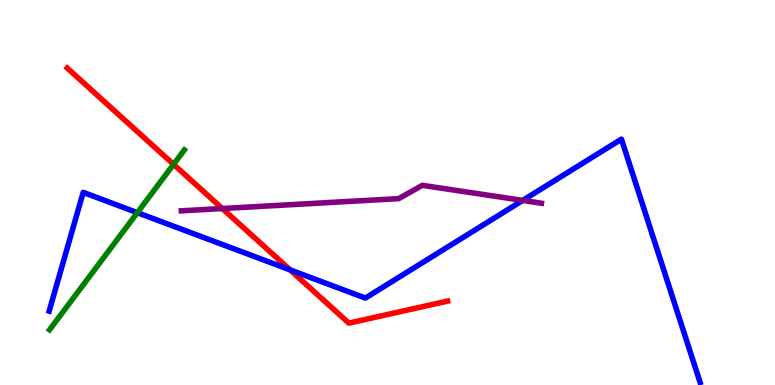[{'lines': ['blue', 'red'], 'intersections': [{'x': 3.74, 'y': 2.99}]}, {'lines': ['green', 'red'], 'intersections': [{'x': 2.24, 'y': 5.73}]}, {'lines': ['purple', 'red'], 'intersections': [{'x': 2.87, 'y': 4.58}]}, {'lines': ['blue', 'green'], 'intersections': [{'x': 1.77, 'y': 4.48}]}, {'lines': ['blue', 'purple'], 'intersections': [{'x': 6.74, 'y': 4.79}]}, {'lines': ['green', 'purple'], 'intersections': []}]